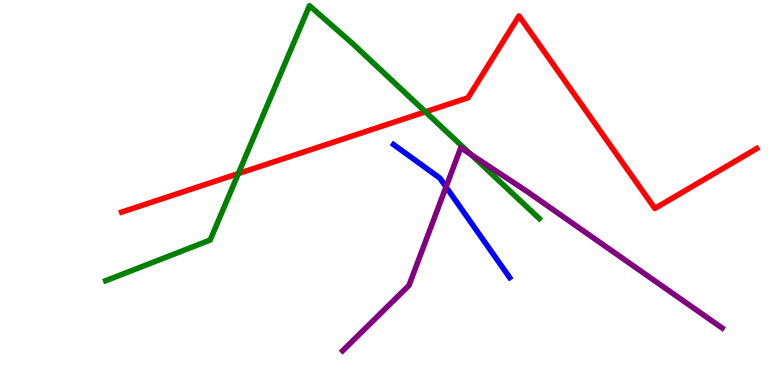[{'lines': ['blue', 'red'], 'intersections': []}, {'lines': ['green', 'red'], 'intersections': [{'x': 3.08, 'y': 5.49}, {'x': 5.49, 'y': 7.1}]}, {'lines': ['purple', 'red'], 'intersections': []}, {'lines': ['blue', 'green'], 'intersections': []}, {'lines': ['blue', 'purple'], 'intersections': [{'x': 5.76, 'y': 5.14}]}, {'lines': ['green', 'purple'], 'intersections': [{'x': 6.08, 'y': 5.99}]}]